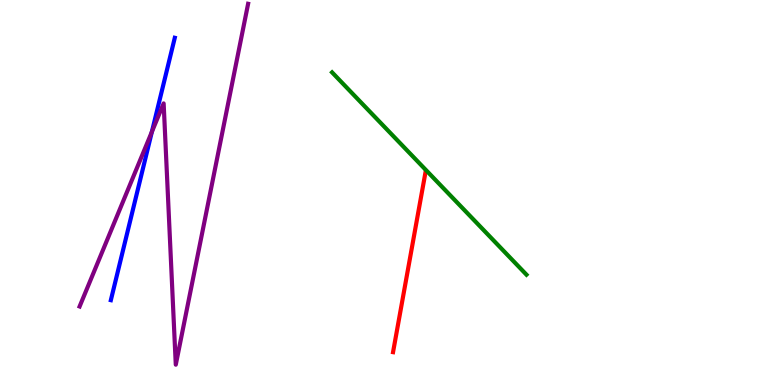[{'lines': ['blue', 'red'], 'intersections': []}, {'lines': ['green', 'red'], 'intersections': []}, {'lines': ['purple', 'red'], 'intersections': []}, {'lines': ['blue', 'green'], 'intersections': []}, {'lines': ['blue', 'purple'], 'intersections': [{'x': 1.96, 'y': 6.58}]}, {'lines': ['green', 'purple'], 'intersections': []}]